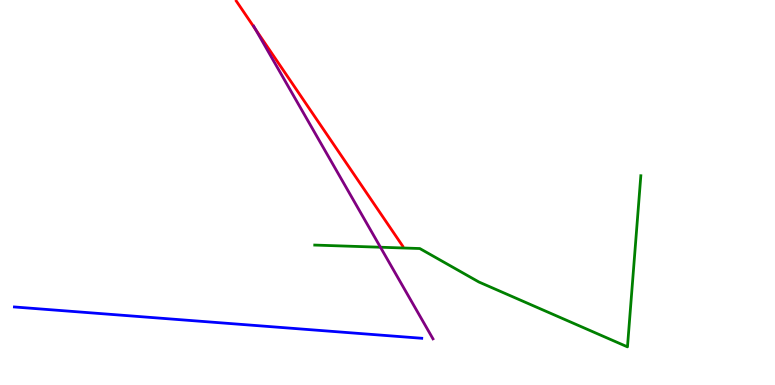[{'lines': ['blue', 'red'], 'intersections': []}, {'lines': ['green', 'red'], 'intersections': []}, {'lines': ['purple', 'red'], 'intersections': [{'x': 3.29, 'y': 9.24}]}, {'lines': ['blue', 'green'], 'intersections': []}, {'lines': ['blue', 'purple'], 'intersections': []}, {'lines': ['green', 'purple'], 'intersections': [{'x': 4.91, 'y': 3.58}]}]